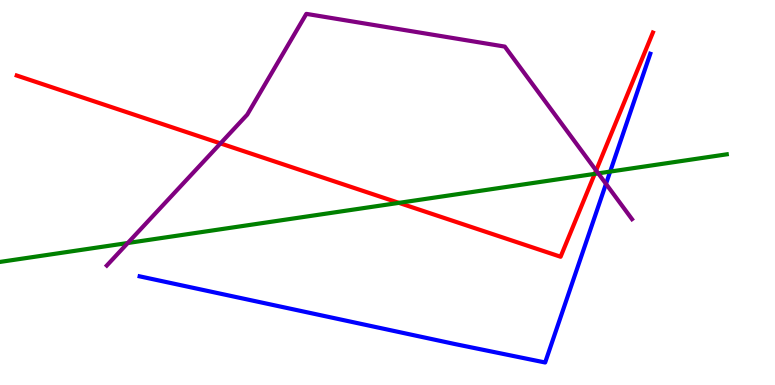[{'lines': ['blue', 'red'], 'intersections': []}, {'lines': ['green', 'red'], 'intersections': [{'x': 5.15, 'y': 4.73}, {'x': 7.67, 'y': 5.48}]}, {'lines': ['purple', 'red'], 'intersections': [{'x': 2.84, 'y': 6.28}, {'x': 7.69, 'y': 5.57}]}, {'lines': ['blue', 'green'], 'intersections': [{'x': 7.87, 'y': 5.54}]}, {'lines': ['blue', 'purple'], 'intersections': [{'x': 7.82, 'y': 5.22}]}, {'lines': ['green', 'purple'], 'intersections': [{'x': 1.65, 'y': 3.69}, {'x': 7.72, 'y': 5.5}]}]